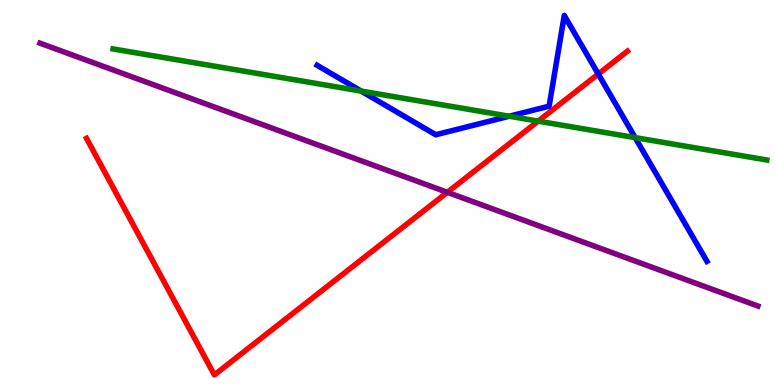[{'lines': ['blue', 'red'], 'intersections': [{'x': 7.72, 'y': 8.08}]}, {'lines': ['green', 'red'], 'intersections': [{'x': 6.94, 'y': 6.85}]}, {'lines': ['purple', 'red'], 'intersections': [{'x': 5.77, 'y': 5.0}]}, {'lines': ['blue', 'green'], 'intersections': [{'x': 4.66, 'y': 7.63}, {'x': 6.57, 'y': 6.98}, {'x': 8.2, 'y': 6.43}]}, {'lines': ['blue', 'purple'], 'intersections': []}, {'lines': ['green', 'purple'], 'intersections': []}]